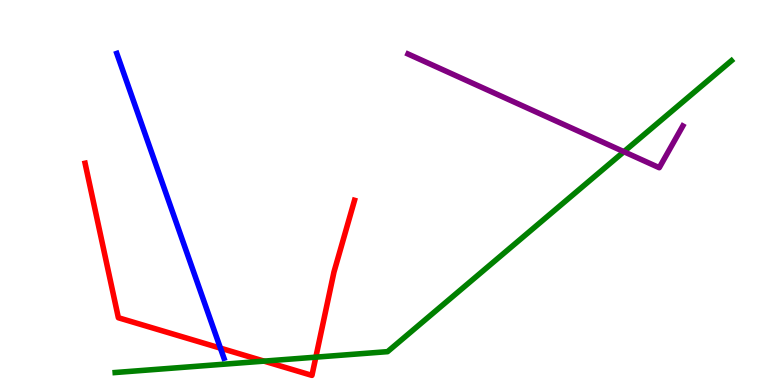[{'lines': ['blue', 'red'], 'intersections': [{'x': 2.84, 'y': 0.957}]}, {'lines': ['green', 'red'], 'intersections': [{'x': 3.41, 'y': 0.62}, {'x': 4.08, 'y': 0.723}]}, {'lines': ['purple', 'red'], 'intersections': []}, {'lines': ['blue', 'green'], 'intersections': []}, {'lines': ['blue', 'purple'], 'intersections': []}, {'lines': ['green', 'purple'], 'intersections': [{'x': 8.05, 'y': 6.06}]}]